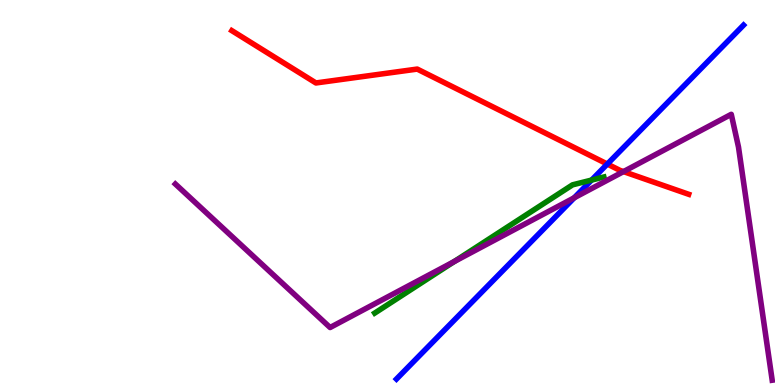[{'lines': ['blue', 'red'], 'intersections': [{'x': 7.84, 'y': 5.74}]}, {'lines': ['green', 'red'], 'intersections': []}, {'lines': ['purple', 'red'], 'intersections': [{'x': 8.05, 'y': 5.54}]}, {'lines': ['blue', 'green'], 'intersections': [{'x': 7.63, 'y': 5.32}]}, {'lines': ['blue', 'purple'], 'intersections': [{'x': 7.41, 'y': 4.86}]}, {'lines': ['green', 'purple'], 'intersections': [{'x': 5.86, 'y': 3.21}]}]